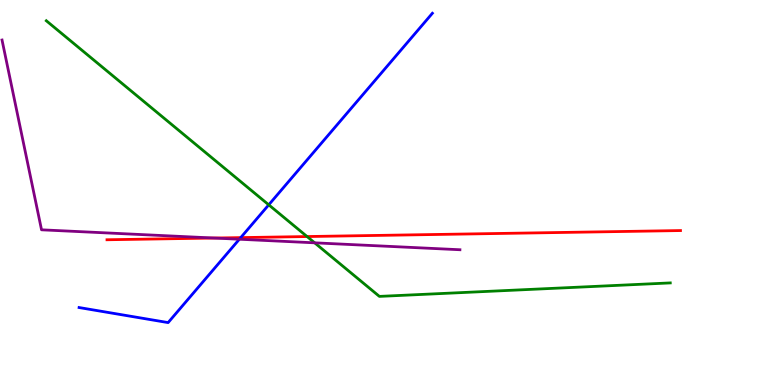[{'lines': ['blue', 'red'], 'intersections': [{'x': 3.11, 'y': 3.83}]}, {'lines': ['green', 'red'], 'intersections': [{'x': 3.96, 'y': 3.86}]}, {'lines': ['purple', 'red'], 'intersections': [{'x': 2.76, 'y': 3.82}]}, {'lines': ['blue', 'green'], 'intersections': [{'x': 3.47, 'y': 4.68}]}, {'lines': ['blue', 'purple'], 'intersections': [{'x': 3.09, 'y': 3.79}]}, {'lines': ['green', 'purple'], 'intersections': [{'x': 4.06, 'y': 3.69}]}]